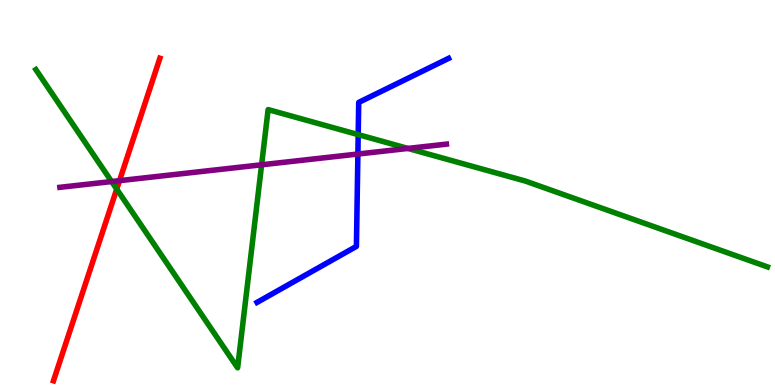[{'lines': ['blue', 'red'], 'intersections': []}, {'lines': ['green', 'red'], 'intersections': [{'x': 1.51, 'y': 5.09}]}, {'lines': ['purple', 'red'], 'intersections': [{'x': 1.54, 'y': 5.31}]}, {'lines': ['blue', 'green'], 'intersections': [{'x': 4.62, 'y': 6.5}]}, {'lines': ['blue', 'purple'], 'intersections': [{'x': 4.62, 'y': 6.0}]}, {'lines': ['green', 'purple'], 'intersections': [{'x': 1.44, 'y': 5.28}, {'x': 3.38, 'y': 5.72}, {'x': 5.26, 'y': 6.14}]}]